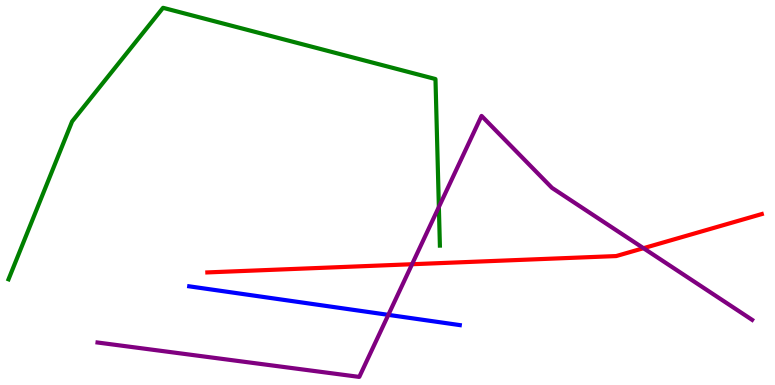[{'lines': ['blue', 'red'], 'intersections': []}, {'lines': ['green', 'red'], 'intersections': []}, {'lines': ['purple', 'red'], 'intersections': [{'x': 5.32, 'y': 3.14}, {'x': 8.3, 'y': 3.55}]}, {'lines': ['blue', 'green'], 'intersections': []}, {'lines': ['blue', 'purple'], 'intersections': [{'x': 5.01, 'y': 1.82}]}, {'lines': ['green', 'purple'], 'intersections': [{'x': 5.66, 'y': 4.62}]}]